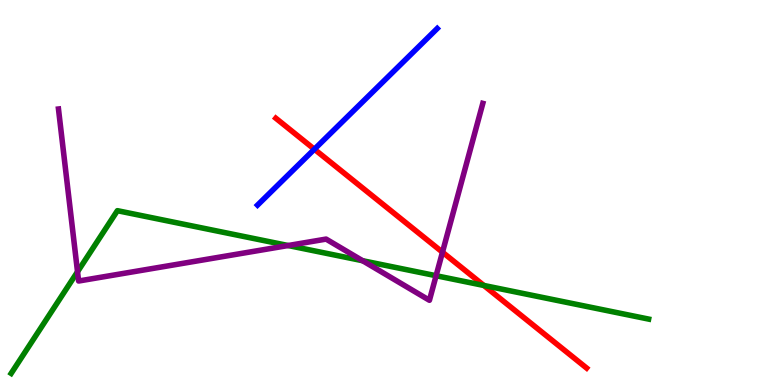[{'lines': ['blue', 'red'], 'intersections': [{'x': 4.06, 'y': 6.12}]}, {'lines': ['green', 'red'], 'intersections': [{'x': 6.24, 'y': 2.59}]}, {'lines': ['purple', 'red'], 'intersections': [{'x': 5.71, 'y': 3.45}]}, {'lines': ['blue', 'green'], 'intersections': []}, {'lines': ['blue', 'purple'], 'intersections': []}, {'lines': ['green', 'purple'], 'intersections': [{'x': 1.0, 'y': 2.94}, {'x': 3.72, 'y': 3.62}, {'x': 4.68, 'y': 3.23}, {'x': 5.63, 'y': 2.84}]}]